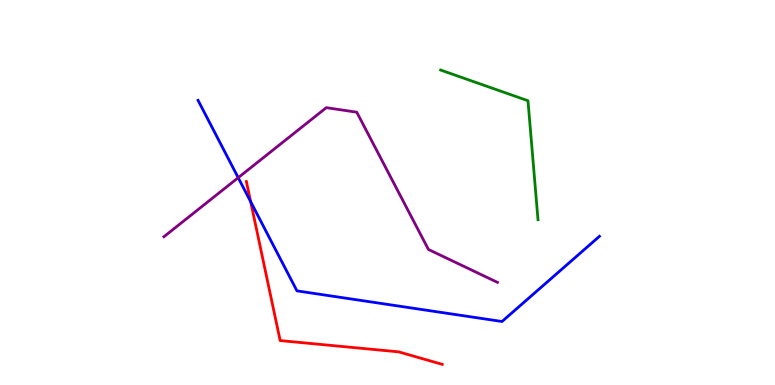[{'lines': ['blue', 'red'], 'intersections': [{'x': 3.23, 'y': 4.76}]}, {'lines': ['green', 'red'], 'intersections': []}, {'lines': ['purple', 'red'], 'intersections': []}, {'lines': ['blue', 'green'], 'intersections': []}, {'lines': ['blue', 'purple'], 'intersections': [{'x': 3.07, 'y': 5.38}]}, {'lines': ['green', 'purple'], 'intersections': []}]